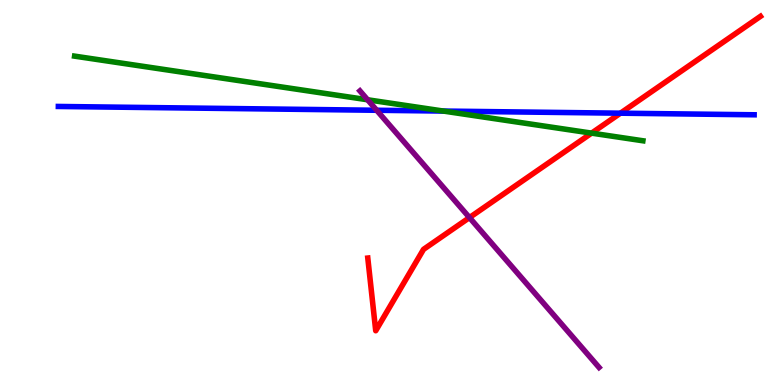[{'lines': ['blue', 'red'], 'intersections': [{'x': 8.01, 'y': 7.06}]}, {'lines': ['green', 'red'], 'intersections': [{'x': 7.63, 'y': 6.54}]}, {'lines': ['purple', 'red'], 'intersections': [{'x': 6.06, 'y': 4.35}]}, {'lines': ['blue', 'green'], 'intersections': [{'x': 5.72, 'y': 7.12}]}, {'lines': ['blue', 'purple'], 'intersections': [{'x': 4.86, 'y': 7.14}]}, {'lines': ['green', 'purple'], 'intersections': [{'x': 4.74, 'y': 7.41}]}]